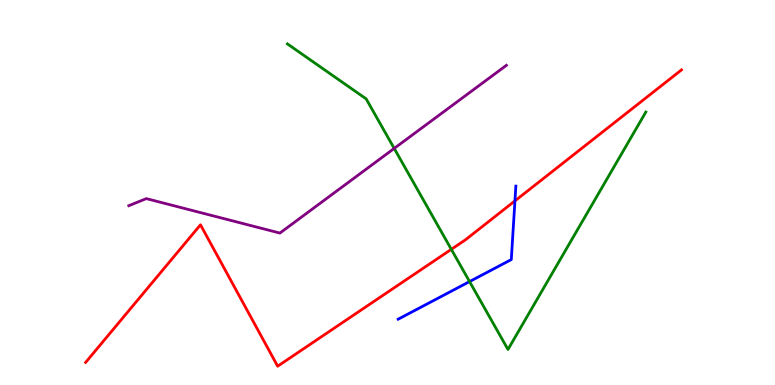[{'lines': ['blue', 'red'], 'intersections': [{'x': 6.64, 'y': 4.78}]}, {'lines': ['green', 'red'], 'intersections': [{'x': 5.82, 'y': 3.52}]}, {'lines': ['purple', 'red'], 'intersections': []}, {'lines': ['blue', 'green'], 'intersections': [{'x': 6.06, 'y': 2.69}]}, {'lines': ['blue', 'purple'], 'intersections': []}, {'lines': ['green', 'purple'], 'intersections': [{'x': 5.09, 'y': 6.14}]}]